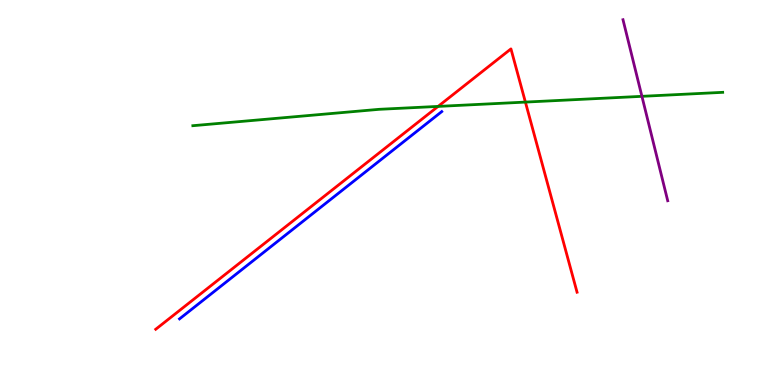[{'lines': ['blue', 'red'], 'intersections': []}, {'lines': ['green', 'red'], 'intersections': [{'x': 5.65, 'y': 7.24}, {'x': 6.78, 'y': 7.35}]}, {'lines': ['purple', 'red'], 'intersections': []}, {'lines': ['blue', 'green'], 'intersections': []}, {'lines': ['blue', 'purple'], 'intersections': []}, {'lines': ['green', 'purple'], 'intersections': [{'x': 8.28, 'y': 7.5}]}]